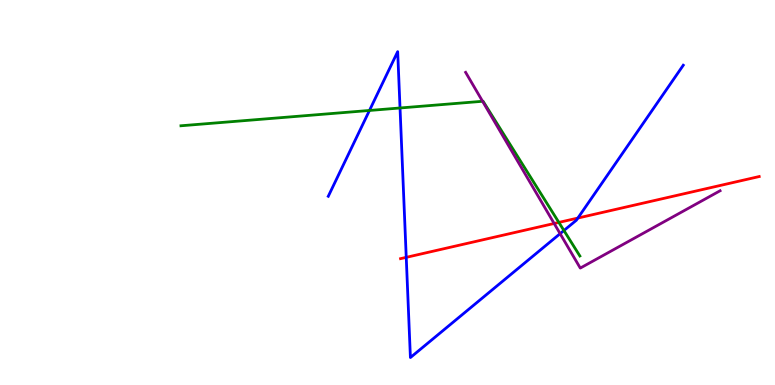[{'lines': ['blue', 'red'], 'intersections': [{'x': 5.24, 'y': 3.32}, {'x': 7.46, 'y': 4.34}]}, {'lines': ['green', 'red'], 'intersections': [{'x': 7.21, 'y': 4.22}]}, {'lines': ['purple', 'red'], 'intersections': [{'x': 7.15, 'y': 4.2}]}, {'lines': ['blue', 'green'], 'intersections': [{'x': 4.77, 'y': 7.13}, {'x': 5.16, 'y': 7.2}, {'x': 7.28, 'y': 4.01}]}, {'lines': ['blue', 'purple'], 'intersections': [{'x': 7.23, 'y': 3.93}]}, {'lines': ['green', 'purple'], 'intersections': [{'x': 6.23, 'y': 7.37}]}]